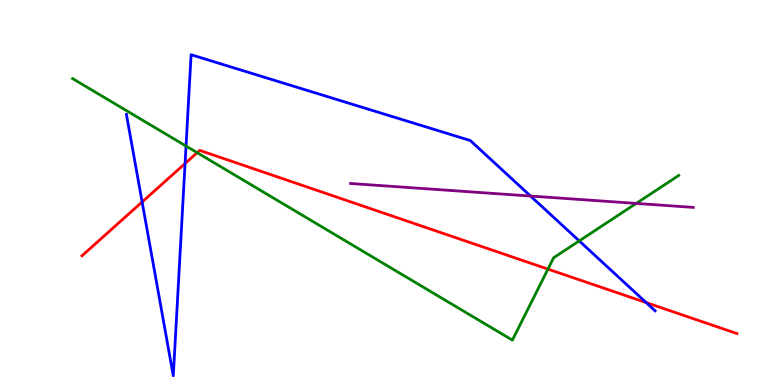[{'lines': ['blue', 'red'], 'intersections': [{'x': 1.83, 'y': 4.75}, {'x': 2.39, 'y': 5.75}, {'x': 8.34, 'y': 2.14}]}, {'lines': ['green', 'red'], 'intersections': [{'x': 2.54, 'y': 6.03}, {'x': 7.07, 'y': 3.01}]}, {'lines': ['purple', 'red'], 'intersections': []}, {'lines': ['blue', 'green'], 'intersections': [{'x': 2.4, 'y': 6.21}, {'x': 7.47, 'y': 3.74}]}, {'lines': ['blue', 'purple'], 'intersections': [{'x': 6.85, 'y': 4.91}]}, {'lines': ['green', 'purple'], 'intersections': [{'x': 8.21, 'y': 4.72}]}]